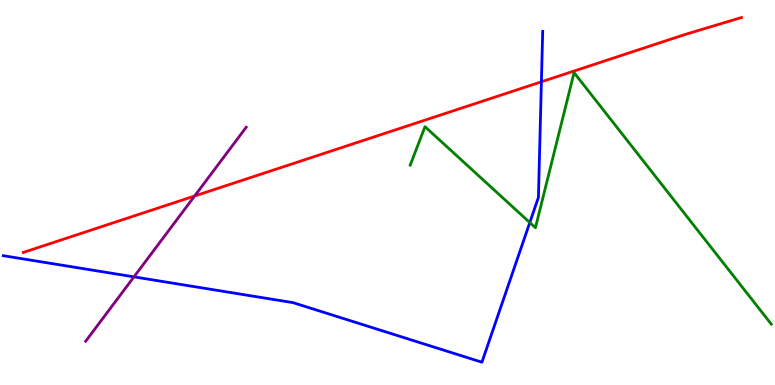[{'lines': ['blue', 'red'], 'intersections': [{'x': 6.99, 'y': 7.88}]}, {'lines': ['green', 'red'], 'intersections': []}, {'lines': ['purple', 'red'], 'intersections': [{'x': 2.51, 'y': 4.91}]}, {'lines': ['blue', 'green'], 'intersections': [{'x': 6.84, 'y': 4.22}]}, {'lines': ['blue', 'purple'], 'intersections': [{'x': 1.73, 'y': 2.81}]}, {'lines': ['green', 'purple'], 'intersections': []}]